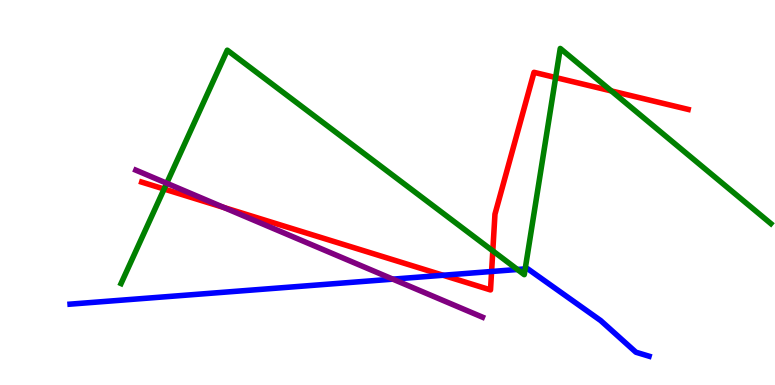[{'lines': ['blue', 'red'], 'intersections': [{'x': 5.72, 'y': 2.85}, {'x': 6.34, 'y': 2.95}]}, {'lines': ['green', 'red'], 'intersections': [{'x': 2.12, 'y': 5.09}, {'x': 6.36, 'y': 3.48}, {'x': 7.17, 'y': 7.99}, {'x': 7.89, 'y': 7.64}]}, {'lines': ['purple', 'red'], 'intersections': [{'x': 2.89, 'y': 4.61}]}, {'lines': ['blue', 'green'], 'intersections': [{'x': 6.68, 'y': 3.0}, {'x': 6.78, 'y': 3.02}]}, {'lines': ['blue', 'purple'], 'intersections': [{'x': 5.07, 'y': 2.75}]}, {'lines': ['green', 'purple'], 'intersections': [{'x': 2.15, 'y': 5.24}]}]